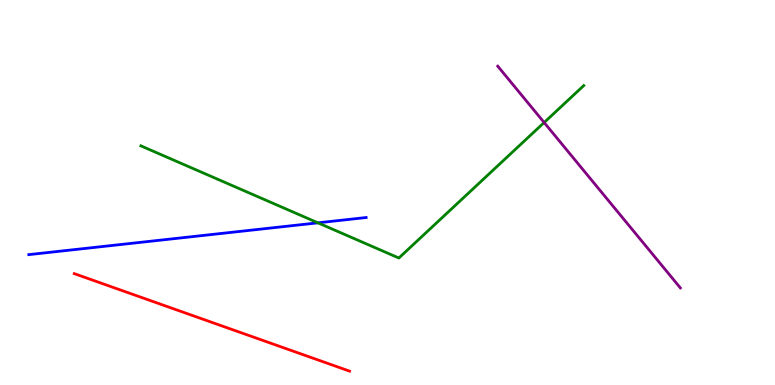[{'lines': ['blue', 'red'], 'intersections': []}, {'lines': ['green', 'red'], 'intersections': []}, {'lines': ['purple', 'red'], 'intersections': []}, {'lines': ['blue', 'green'], 'intersections': [{'x': 4.1, 'y': 4.21}]}, {'lines': ['blue', 'purple'], 'intersections': []}, {'lines': ['green', 'purple'], 'intersections': [{'x': 7.02, 'y': 6.82}]}]